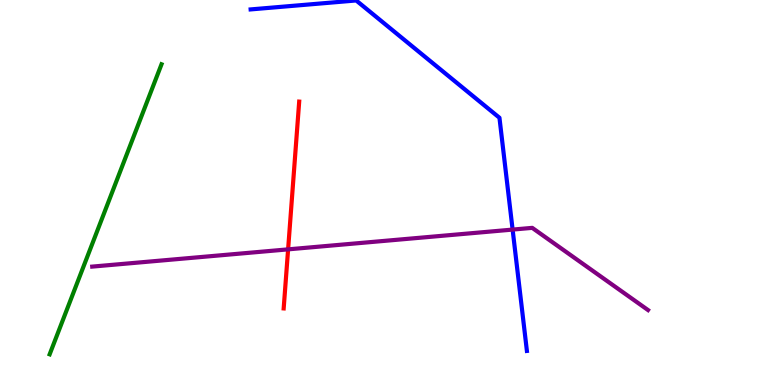[{'lines': ['blue', 'red'], 'intersections': []}, {'lines': ['green', 'red'], 'intersections': []}, {'lines': ['purple', 'red'], 'intersections': [{'x': 3.72, 'y': 3.52}]}, {'lines': ['blue', 'green'], 'intersections': []}, {'lines': ['blue', 'purple'], 'intersections': [{'x': 6.61, 'y': 4.04}]}, {'lines': ['green', 'purple'], 'intersections': []}]